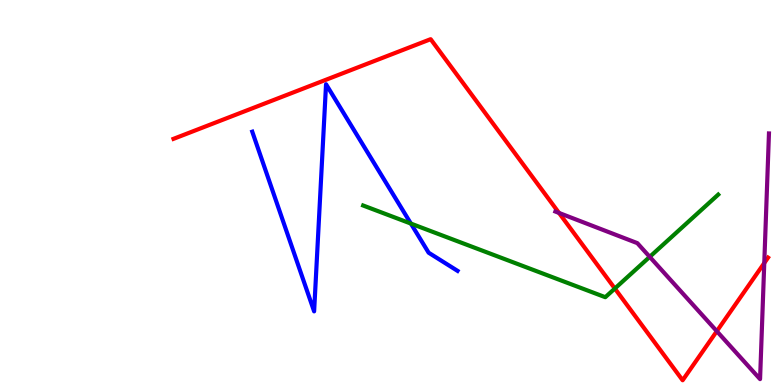[{'lines': ['blue', 'red'], 'intersections': []}, {'lines': ['green', 'red'], 'intersections': [{'x': 7.93, 'y': 2.51}]}, {'lines': ['purple', 'red'], 'intersections': [{'x': 7.21, 'y': 4.47}, {'x': 9.25, 'y': 1.4}, {'x': 9.86, 'y': 3.17}]}, {'lines': ['blue', 'green'], 'intersections': [{'x': 5.3, 'y': 4.19}]}, {'lines': ['blue', 'purple'], 'intersections': []}, {'lines': ['green', 'purple'], 'intersections': [{'x': 8.38, 'y': 3.33}]}]